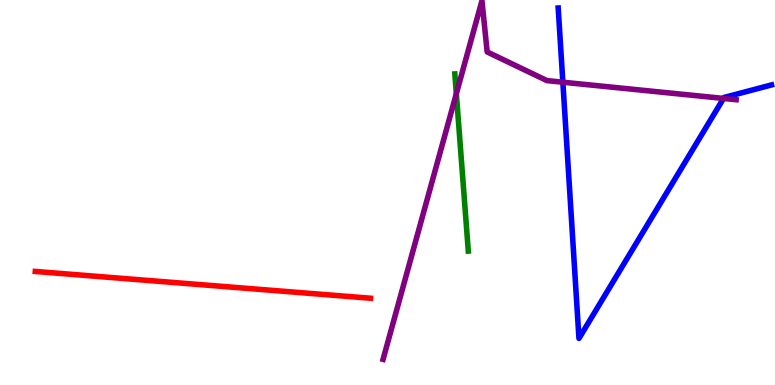[{'lines': ['blue', 'red'], 'intersections': []}, {'lines': ['green', 'red'], 'intersections': []}, {'lines': ['purple', 'red'], 'intersections': []}, {'lines': ['blue', 'green'], 'intersections': []}, {'lines': ['blue', 'purple'], 'intersections': [{'x': 7.26, 'y': 7.86}, {'x': 9.34, 'y': 7.44}]}, {'lines': ['green', 'purple'], 'intersections': [{'x': 5.89, 'y': 7.57}]}]